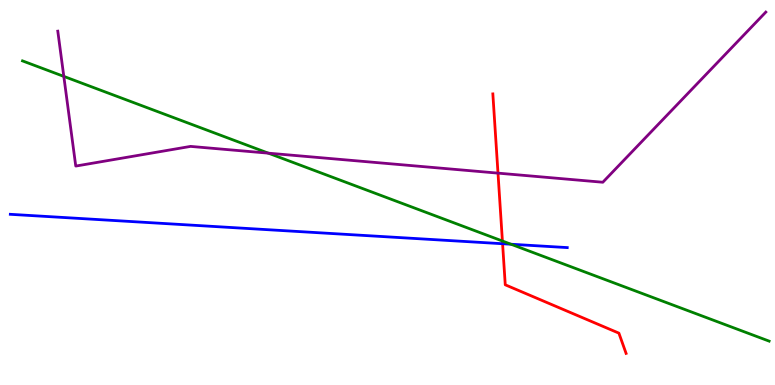[{'lines': ['blue', 'red'], 'intersections': [{'x': 6.48, 'y': 3.67}]}, {'lines': ['green', 'red'], 'intersections': [{'x': 6.48, 'y': 3.74}]}, {'lines': ['purple', 'red'], 'intersections': [{'x': 6.43, 'y': 5.5}]}, {'lines': ['blue', 'green'], 'intersections': [{'x': 6.59, 'y': 3.66}]}, {'lines': ['blue', 'purple'], 'intersections': []}, {'lines': ['green', 'purple'], 'intersections': [{'x': 0.823, 'y': 8.02}, {'x': 3.46, 'y': 6.02}]}]